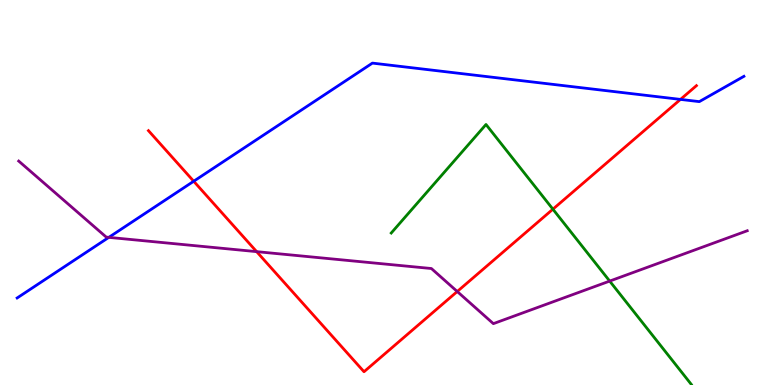[{'lines': ['blue', 'red'], 'intersections': [{'x': 2.5, 'y': 5.29}, {'x': 8.78, 'y': 7.42}]}, {'lines': ['green', 'red'], 'intersections': [{'x': 7.13, 'y': 4.57}]}, {'lines': ['purple', 'red'], 'intersections': [{'x': 3.31, 'y': 3.46}, {'x': 5.9, 'y': 2.43}]}, {'lines': ['blue', 'green'], 'intersections': []}, {'lines': ['blue', 'purple'], 'intersections': [{'x': 1.4, 'y': 3.83}]}, {'lines': ['green', 'purple'], 'intersections': [{'x': 7.87, 'y': 2.7}]}]